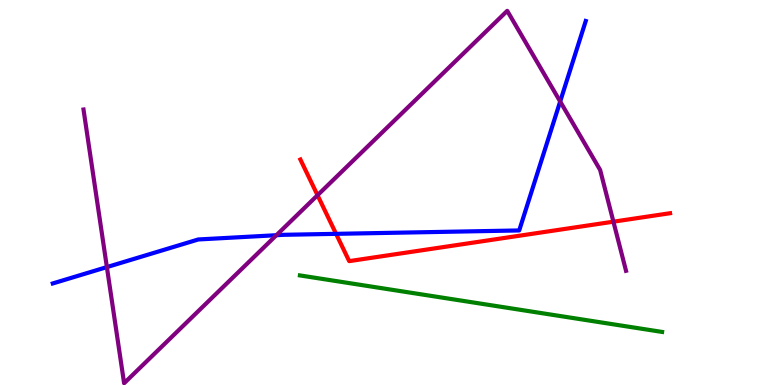[{'lines': ['blue', 'red'], 'intersections': [{'x': 4.34, 'y': 3.93}]}, {'lines': ['green', 'red'], 'intersections': []}, {'lines': ['purple', 'red'], 'intersections': [{'x': 4.1, 'y': 4.93}, {'x': 7.92, 'y': 4.24}]}, {'lines': ['blue', 'green'], 'intersections': []}, {'lines': ['blue', 'purple'], 'intersections': [{'x': 1.38, 'y': 3.06}, {'x': 3.57, 'y': 3.89}, {'x': 7.23, 'y': 7.36}]}, {'lines': ['green', 'purple'], 'intersections': []}]